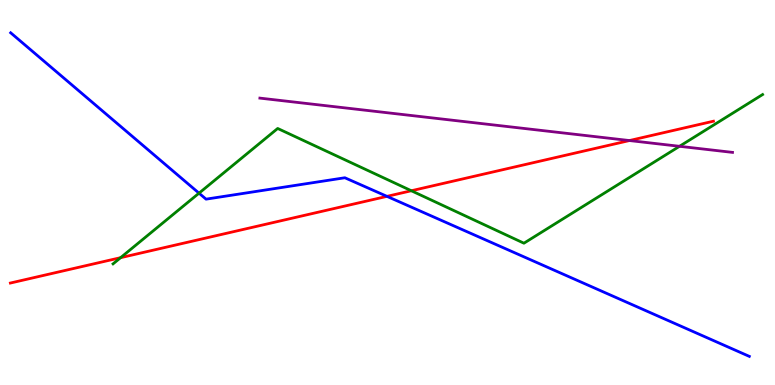[{'lines': ['blue', 'red'], 'intersections': [{'x': 4.99, 'y': 4.9}]}, {'lines': ['green', 'red'], 'intersections': [{'x': 1.56, 'y': 3.31}, {'x': 5.31, 'y': 5.05}]}, {'lines': ['purple', 'red'], 'intersections': [{'x': 8.12, 'y': 6.35}]}, {'lines': ['blue', 'green'], 'intersections': [{'x': 2.57, 'y': 4.98}]}, {'lines': ['blue', 'purple'], 'intersections': []}, {'lines': ['green', 'purple'], 'intersections': [{'x': 8.77, 'y': 6.2}]}]